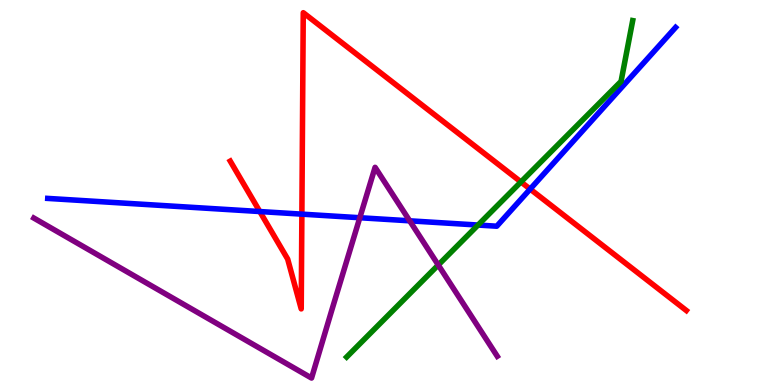[{'lines': ['blue', 'red'], 'intersections': [{'x': 3.35, 'y': 4.51}, {'x': 3.9, 'y': 4.44}, {'x': 6.84, 'y': 5.09}]}, {'lines': ['green', 'red'], 'intersections': [{'x': 6.72, 'y': 5.27}]}, {'lines': ['purple', 'red'], 'intersections': []}, {'lines': ['blue', 'green'], 'intersections': [{'x': 6.17, 'y': 4.15}]}, {'lines': ['blue', 'purple'], 'intersections': [{'x': 4.64, 'y': 4.34}, {'x': 5.29, 'y': 4.26}]}, {'lines': ['green', 'purple'], 'intersections': [{'x': 5.65, 'y': 3.12}]}]